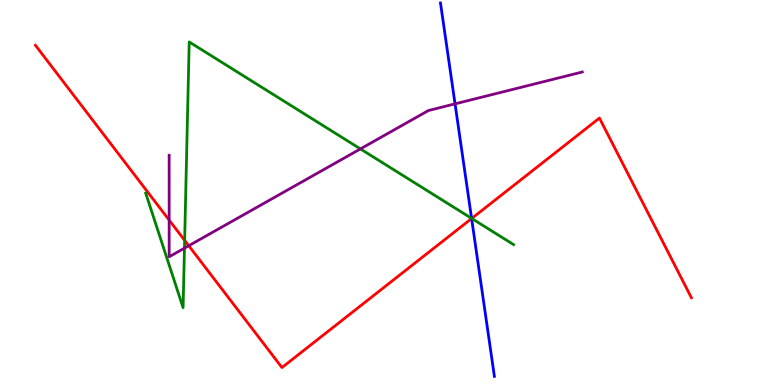[{'lines': ['blue', 'red'], 'intersections': [{'x': 6.09, 'y': 4.32}]}, {'lines': ['green', 'red'], 'intersections': [{'x': 2.38, 'y': 3.76}, {'x': 6.09, 'y': 4.33}]}, {'lines': ['purple', 'red'], 'intersections': [{'x': 2.18, 'y': 4.28}, {'x': 2.44, 'y': 3.62}]}, {'lines': ['blue', 'green'], 'intersections': [{'x': 6.08, 'y': 4.33}]}, {'lines': ['blue', 'purple'], 'intersections': [{'x': 5.87, 'y': 7.3}]}, {'lines': ['green', 'purple'], 'intersections': [{'x': 2.38, 'y': 3.55}, {'x': 4.65, 'y': 6.13}]}]